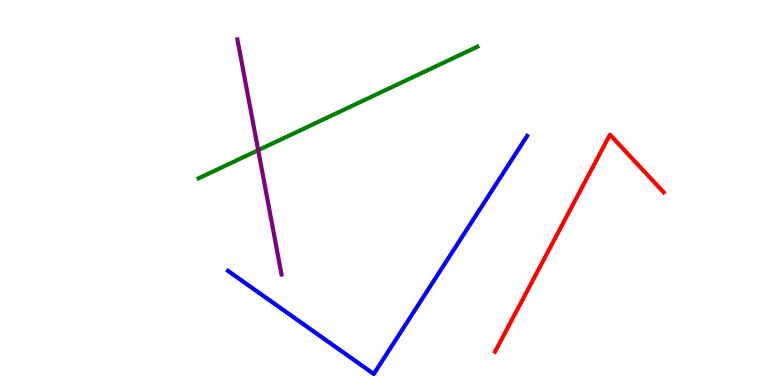[{'lines': ['blue', 'red'], 'intersections': []}, {'lines': ['green', 'red'], 'intersections': []}, {'lines': ['purple', 'red'], 'intersections': []}, {'lines': ['blue', 'green'], 'intersections': []}, {'lines': ['blue', 'purple'], 'intersections': []}, {'lines': ['green', 'purple'], 'intersections': [{'x': 3.33, 'y': 6.1}]}]